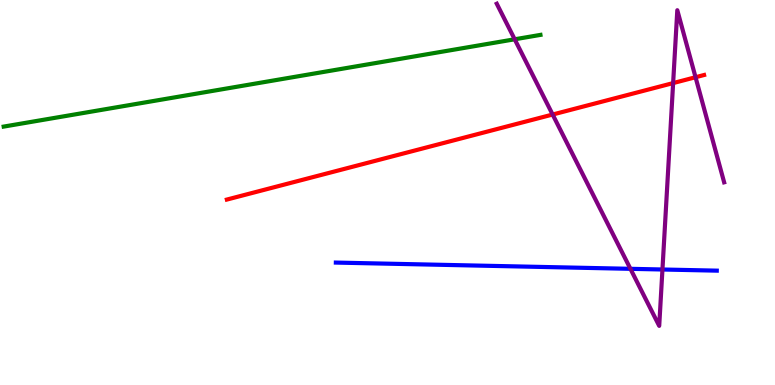[{'lines': ['blue', 'red'], 'intersections': []}, {'lines': ['green', 'red'], 'intersections': []}, {'lines': ['purple', 'red'], 'intersections': [{'x': 7.13, 'y': 7.03}, {'x': 8.69, 'y': 7.84}, {'x': 8.97, 'y': 7.99}]}, {'lines': ['blue', 'green'], 'intersections': []}, {'lines': ['blue', 'purple'], 'intersections': [{'x': 8.13, 'y': 3.02}, {'x': 8.55, 'y': 3.0}]}, {'lines': ['green', 'purple'], 'intersections': [{'x': 6.64, 'y': 8.98}]}]